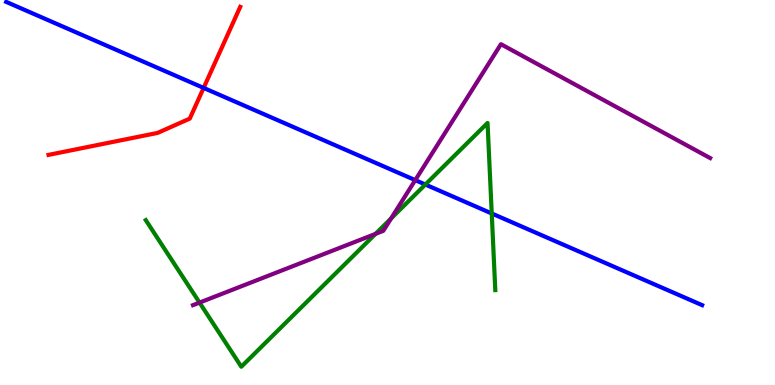[{'lines': ['blue', 'red'], 'intersections': [{'x': 2.63, 'y': 7.72}]}, {'lines': ['green', 'red'], 'intersections': []}, {'lines': ['purple', 'red'], 'intersections': []}, {'lines': ['blue', 'green'], 'intersections': [{'x': 5.49, 'y': 5.21}, {'x': 6.35, 'y': 4.46}]}, {'lines': ['blue', 'purple'], 'intersections': [{'x': 5.36, 'y': 5.32}]}, {'lines': ['green', 'purple'], 'intersections': [{'x': 2.57, 'y': 2.14}, {'x': 4.85, 'y': 3.93}, {'x': 5.05, 'y': 4.33}]}]